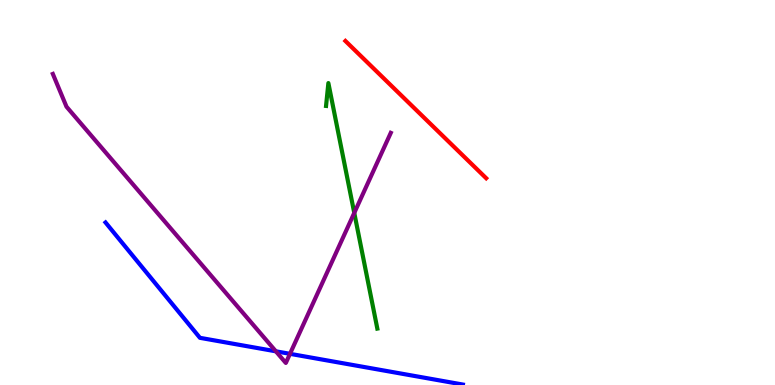[{'lines': ['blue', 'red'], 'intersections': []}, {'lines': ['green', 'red'], 'intersections': []}, {'lines': ['purple', 'red'], 'intersections': []}, {'lines': ['blue', 'green'], 'intersections': []}, {'lines': ['blue', 'purple'], 'intersections': [{'x': 3.56, 'y': 0.875}, {'x': 3.74, 'y': 0.81}]}, {'lines': ['green', 'purple'], 'intersections': [{'x': 4.57, 'y': 4.47}]}]